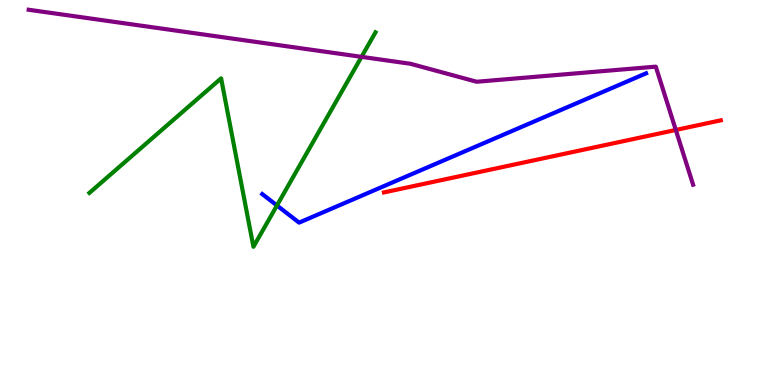[{'lines': ['blue', 'red'], 'intersections': []}, {'lines': ['green', 'red'], 'intersections': []}, {'lines': ['purple', 'red'], 'intersections': [{'x': 8.72, 'y': 6.62}]}, {'lines': ['blue', 'green'], 'intersections': [{'x': 3.57, 'y': 4.66}]}, {'lines': ['blue', 'purple'], 'intersections': []}, {'lines': ['green', 'purple'], 'intersections': [{'x': 4.66, 'y': 8.52}]}]